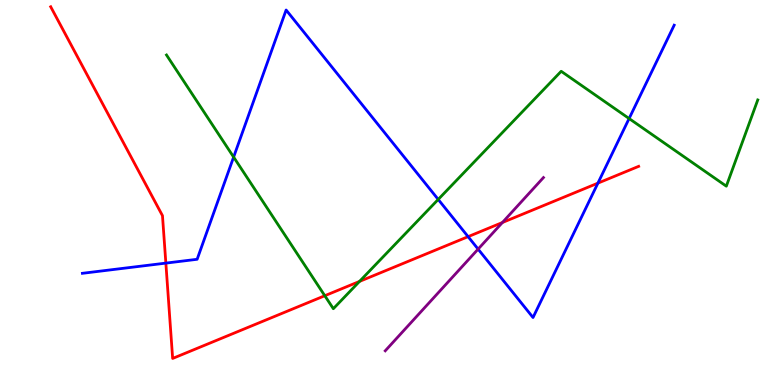[{'lines': ['blue', 'red'], 'intersections': [{'x': 2.14, 'y': 3.17}, {'x': 6.04, 'y': 3.85}, {'x': 7.71, 'y': 5.24}]}, {'lines': ['green', 'red'], 'intersections': [{'x': 4.19, 'y': 2.32}, {'x': 4.64, 'y': 2.69}]}, {'lines': ['purple', 'red'], 'intersections': [{'x': 6.48, 'y': 4.22}]}, {'lines': ['blue', 'green'], 'intersections': [{'x': 3.01, 'y': 5.92}, {'x': 5.65, 'y': 4.82}, {'x': 8.12, 'y': 6.92}]}, {'lines': ['blue', 'purple'], 'intersections': [{'x': 6.17, 'y': 3.53}]}, {'lines': ['green', 'purple'], 'intersections': []}]